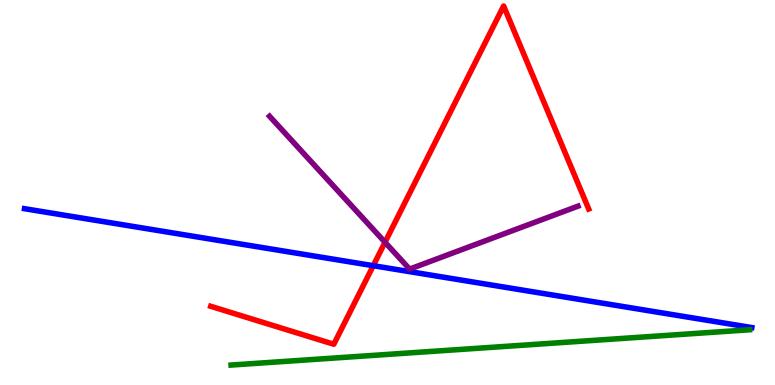[{'lines': ['blue', 'red'], 'intersections': [{'x': 4.82, 'y': 3.1}]}, {'lines': ['green', 'red'], 'intersections': []}, {'lines': ['purple', 'red'], 'intersections': [{'x': 4.97, 'y': 3.71}]}, {'lines': ['blue', 'green'], 'intersections': []}, {'lines': ['blue', 'purple'], 'intersections': []}, {'lines': ['green', 'purple'], 'intersections': []}]